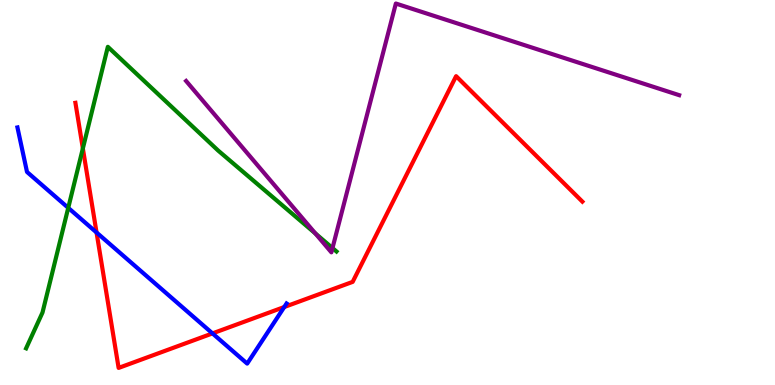[{'lines': ['blue', 'red'], 'intersections': [{'x': 1.25, 'y': 3.96}, {'x': 2.74, 'y': 1.34}, {'x': 3.67, 'y': 2.03}]}, {'lines': ['green', 'red'], 'intersections': [{'x': 1.07, 'y': 6.14}]}, {'lines': ['purple', 'red'], 'intersections': []}, {'lines': ['blue', 'green'], 'intersections': [{'x': 0.881, 'y': 4.6}]}, {'lines': ['blue', 'purple'], 'intersections': []}, {'lines': ['green', 'purple'], 'intersections': [{'x': 4.07, 'y': 3.94}, {'x': 4.29, 'y': 3.56}]}]